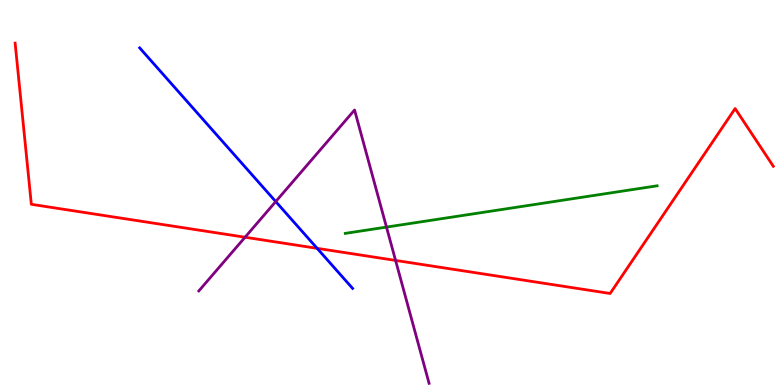[{'lines': ['blue', 'red'], 'intersections': [{'x': 4.09, 'y': 3.55}]}, {'lines': ['green', 'red'], 'intersections': []}, {'lines': ['purple', 'red'], 'intersections': [{'x': 3.16, 'y': 3.84}, {'x': 5.1, 'y': 3.24}]}, {'lines': ['blue', 'green'], 'intersections': []}, {'lines': ['blue', 'purple'], 'intersections': [{'x': 3.56, 'y': 4.76}]}, {'lines': ['green', 'purple'], 'intersections': [{'x': 4.99, 'y': 4.1}]}]